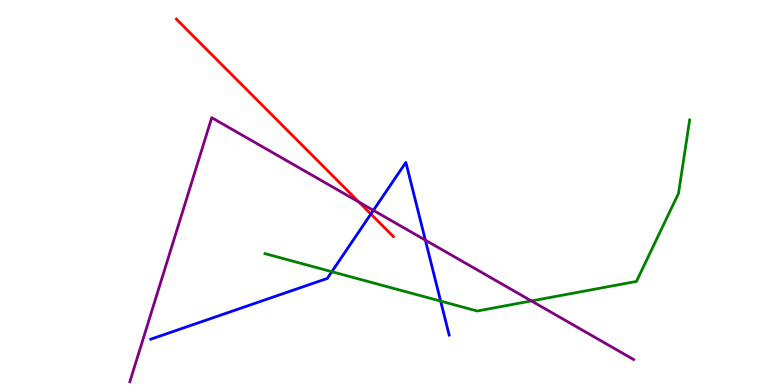[{'lines': ['blue', 'red'], 'intersections': [{'x': 4.79, 'y': 4.44}]}, {'lines': ['green', 'red'], 'intersections': []}, {'lines': ['purple', 'red'], 'intersections': [{'x': 4.63, 'y': 4.75}]}, {'lines': ['blue', 'green'], 'intersections': [{'x': 4.28, 'y': 2.94}, {'x': 5.69, 'y': 2.18}]}, {'lines': ['blue', 'purple'], 'intersections': [{'x': 4.82, 'y': 4.54}, {'x': 5.49, 'y': 3.76}]}, {'lines': ['green', 'purple'], 'intersections': [{'x': 6.86, 'y': 2.18}]}]